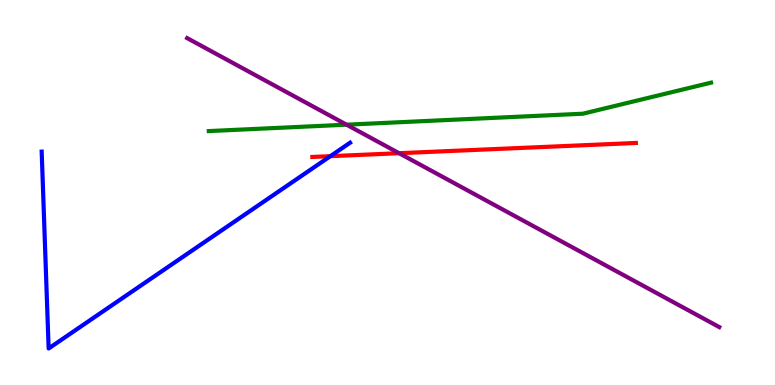[{'lines': ['blue', 'red'], 'intersections': [{'x': 4.26, 'y': 5.94}]}, {'lines': ['green', 'red'], 'intersections': []}, {'lines': ['purple', 'red'], 'intersections': [{'x': 5.15, 'y': 6.02}]}, {'lines': ['blue', 'green'], 'intersections': []}, {'lines': ['blue', 'purple'], 'intersections': []}, {'lines': ['green', 'purple'], 'intersections': [{'x': 4.47, 'y': 6.76}]}]